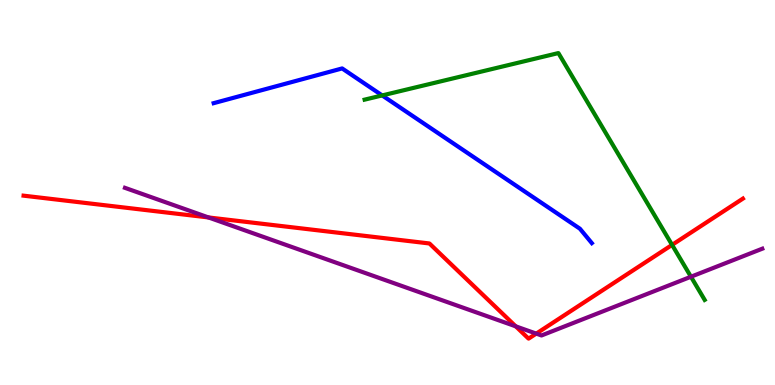[{'lines': ['blue', 'red'], 'intersections': []}, {'lines': ['green', 'red'], 'intersections': [{'x': 8.67, 'y': 3.64}]}, {'lines': ['purple', 'red'], 'intersections': [{'x': 2.69, 'y': 4.35}, {'x': 6.65, 'y': 1.52}, {'x': 6.92, 'y': 1.33}]}, {'lines': ['blue', 'green'], 'intersections': [{'x': 4.93, 'y': 7.52}]}, {'lines': ['blue', 'purple'], 'intersections': []}, {'lines': ['green', 'purple'], 'intersections': [{'x': 8.92, 'y': 2.81}]}]